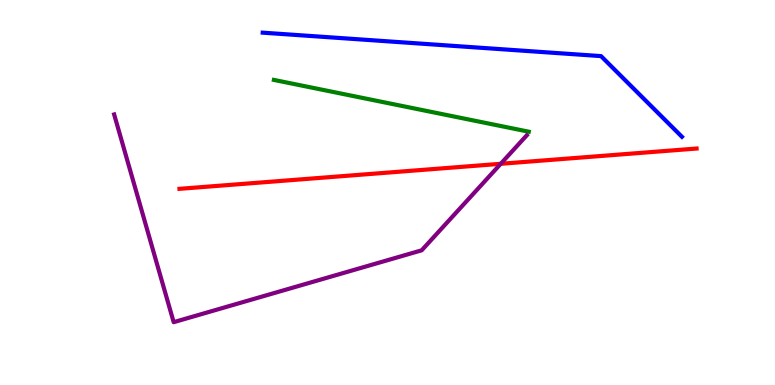[{'lines': ['blue', 'red'], 'intersections': []}, {'lines': ['green', 'red'], 'intersections': []}, {'lines': ['purple', 'red'], 'intersections': [{'x': 6.46, 'y': 5.75}]}, {'lines': ['blue', 'green'], 'intersections': []}, {'lines': ['blue', 'purple'], 'intersections': []}, {'lines': ['green', 'purple'], 'intersections': []}]